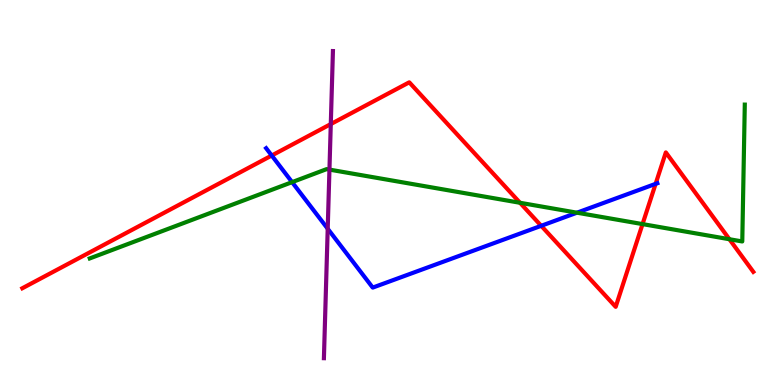[{'lines': ['blue', 'red'], 'intersections': [{'x': 3.51, 'y': 5.96}, {'x': 6.98, 'y': 4.13}, {'x': 8.46, 'y': 5.22}]}, {'lines': ['green', 'red'], 'intersections': [{'x': 6.71, 'y': 4.73}, {'x': 8.29, 'y': 4.18}, {'x': 9.41, 'y': 3.79}]}, {'lines': ['purple', 'red'], 'intersections': [{'x': 4.27, 'y': 6.78}]}, {'lines': ['blue', 'green'], 'intersections': [{'x': 3.77, 'y': 5.27}, {'x': 7.44, 'y': 4.48}]}, {'lines': ['blue', 'purple'], 'intersections': [{'x': 4.23, 'y': 4.06}]}, {'lines': ['green', 'purple'], 'intersections': [{'x': 4.25, 'y': 5.59}]}]